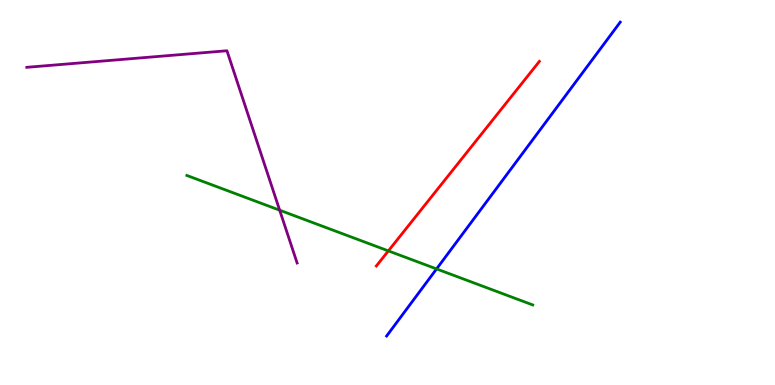[{'lines': ['blue', 'red'], 'intersections': []}, {'lines': ['green', 'red'], 'intersections': [{'x': 5.01, 'y': 3.48}]}, {'lines': ['purple', 'red'], 'intersections': []}, {'lines': ['blue', 'green'], 'intersections': [{'x': 5.63, 'y': 3.01}]}, {'lines': ['blue', 'purple'], 'intersections': []}, {'lines': ['green', 'purple'], 'intersections': [{'x': 3.61, 'y': 4.54}]}]